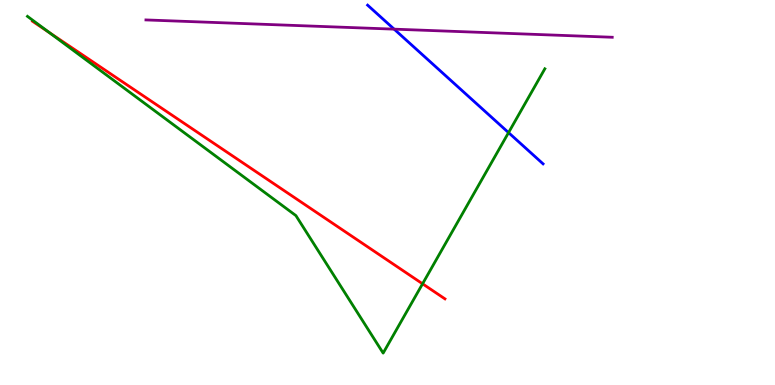[{'lines': ['blue', 'red'], 'intersections': []}, {'lines': ['green', 'red'], 'intersections': [{'x': 0.634, 'y': 9.16}, {'x': 5.45, 'y': 2.63}]}, {'lines': ['purple', 'red'], 'intersections': []}, {'lines': ['blue', 'green'], 'intersections': [{'x': 6.56, 'y': 6.56}]}, {'lines': ['blue', 'purple'], 'intersections': [{'x': 5.09, 'y': 9.24}]}, {'lines': ['green', 'purple'], 'intersections': []}]